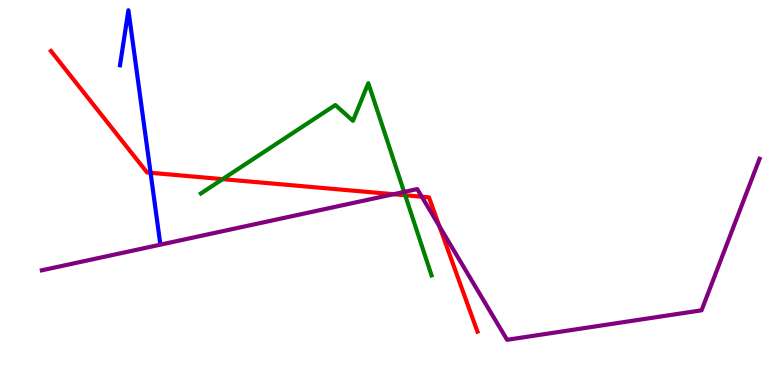[{'lines': ['blue', 'red'], 'intersections': [{'x': 1.94, 'y': 5.51}]}, {'lines': ['green', 'red'], 'intersections': [{'x': 2.87, 'y': 5.35}, {'x': 5.23, 'y': 4.93}]}, {'lines': ['purple', 'red'], 'intersections': [{'x': 5.08, 'y': 4.96}, {'x': 5.44, 'y': 4.89}, {'x': 5.67, 'y': 4.12}]}, {'lines': ['blue', 'green'], 'intersections': []}, {'lines': ['blue', 'purple'], 'intersections': []}, {'lines': ['green', 'purple'], 'intersections': [{'x': 5.21, 'y': 5.01}]}]